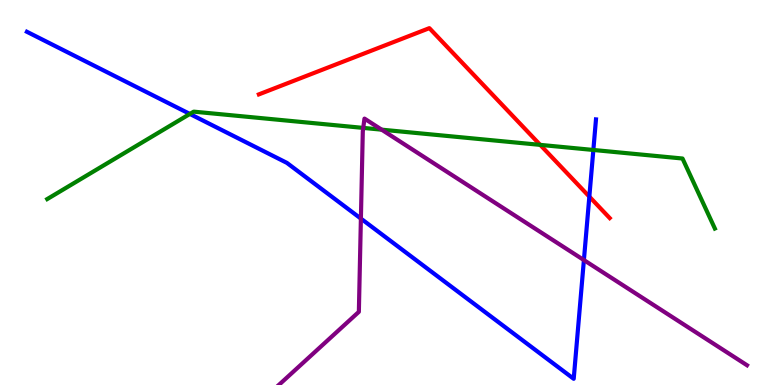[{'lines': ['blue', 'red'], 'intersections': [{'x': 7.6, 'y': 4.89}]}, {'lines': ['green', 'red'], 'intersections': [{'x': 6.97, 'y': 6.24}]}, {'lines': ['purple', 'red'], 'intersections': []}, {'lines': ['blue', 'green'], 'intersections': [{'x': 2.45, 'y': 7.04}, {'x': 7.66, 'y': 6.1}]}, {'lines': ['blue', 'purple'], 'intersections': [{'x': 4.66, 'y': 4.32}, {'x': 7.53, 'y': 3.24}]}, {'lines': ['green', 'purple'], 'intersections': [{'x': 4.69, 'y': 6.68}, {'x': 4.92, 'y': 6.63}]}]